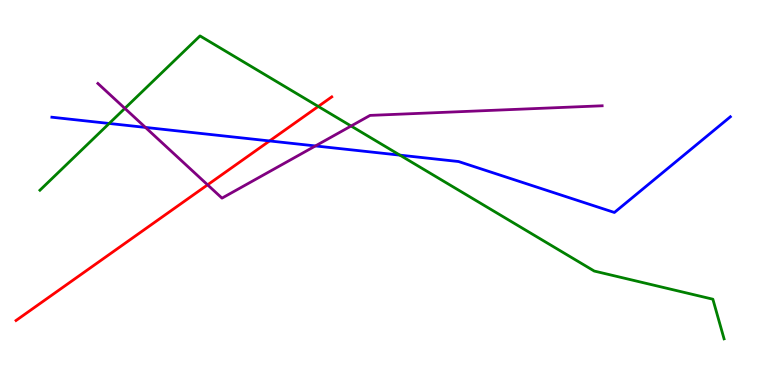[{'lines': ['blue', 'red'], 'intersections': [{'x': 3.48, 'y': 6.34}]}, {'lines': ['green', 'red'], 'intersections': [{'x': 4.11, 'y': 7.24}]}, {'lines': ['purple', 'red'], 'intersections': [{'x': 2.68, 'y': 5.2}]}, {'lines': ['blue', 'green'], 'intersections': [{'x': 1.41, 'y': 6.79}, {'x': 5.16, 'y': 5.97}]}, {'lines': ['blue', 'purple'], 'intersections': [{'x': 1.88, 'y': 6.69}, {'x': 4.07, 'y': 6.21}]}, {'lines': ['green', 'purple'], 'intersections': [{'x': 1.61, 'y': 7.19}, {'x': 4.53, 'y': 6.73}]}]